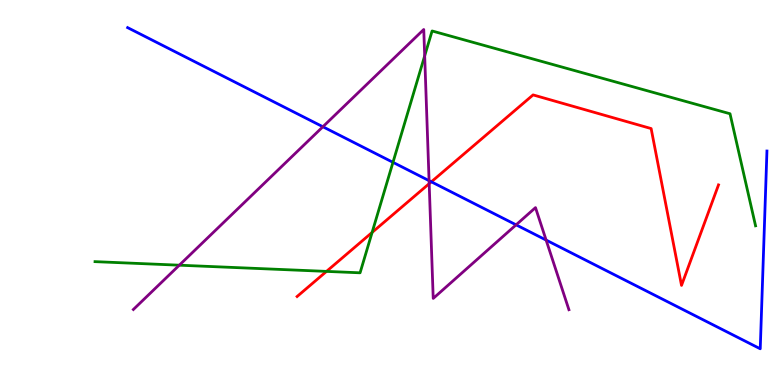[{'lines': ['blue', 'red'], 'intersections': [{'x': 5.57, 'y': 5.28}]}, {'lines': ['green', 'red'], 'intersections': [{'x': 4.21, 'y': 2.95}, {'x': 4.8, 'y': 3.96}]}, {'lines': ['purple', 'red'], 'intersections': [{'x': 5.54, 'y': 5.23}]}, {'lines': ['blue', 'green'], 'intersections': [{'x': 5.07, 'y': 5.78}]}, {'lines': ['blue', 'purple'], 'intersections': [{'x': 4.17, 'y': 6.71}, {'x': 5.54, 'y': 5.31}, {'x': 6.66, 'y': 4.16}, {'x': 7.05, 'y': 3.76}]}, {'lines': ['green', 'purple'], 'intersections': [{'x': 2.31, 'y': 3.11}, {'x': 5.48, 'y': 8.55}]}]